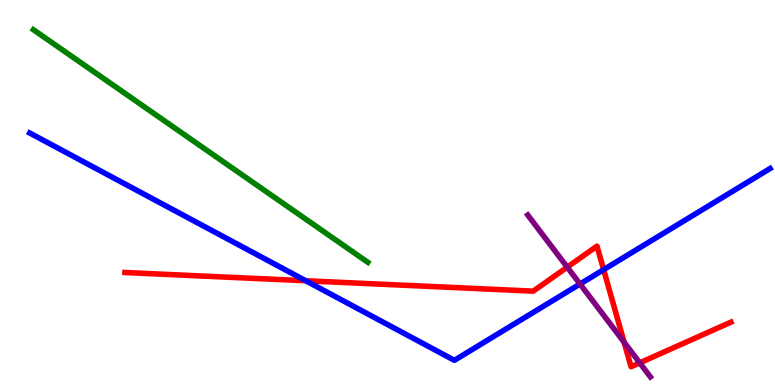[{'lines': ['blue', 'red'], 'intersections': [{'x': 3.95, 'y': 2.71}, {'x': 7.79, 'y': 3.0}]}, {'lines': ['green', 'red'], 'intersections': []}, {'lines': ['purple', 'red'], 'intersections': [{'x': 7.32, 'y': 3.06}, {'x': 8.05, 'y': 1.11}, {'x': 8.25, 'y': 0.575}]}, {'lines': ['blue', 'green'], 'intersections': []}, {'lines': ['blue', 'purple'], 'intersections': [{'x': 7.48, 'y': 2.62}]}, {'lines': ['green', 'purple'], 'intersections': []}]